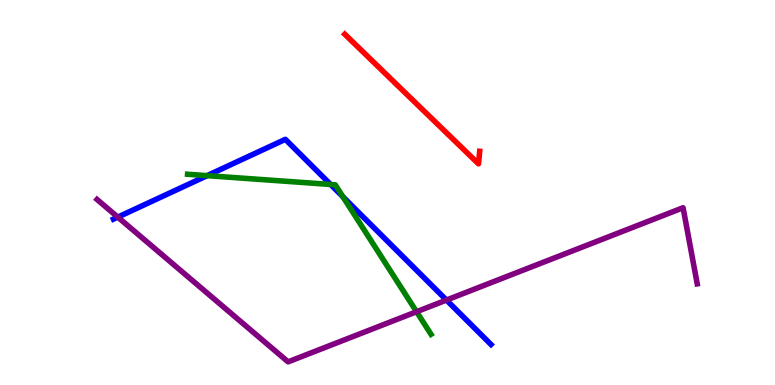[{'lines': ['blue', 'red'], 'intersections': []}, {'lines': ['green', 'red'], 'intersections': []}, {'lines': ['purple', 'red'], 'intersections': []}, {'lines': ['blue', 'green'], 'intersections': [{'x': 2.67, 'y': 5.44}, {'x': 4.27, 'y': 5.21}, {'x': 4.42, 'y': 4.89}]}, {'lines': ['blue', 'purple'], 'intersections': [{'x': 1.52, 'y': 4.36}, {'x': 5.76, 'y': 2.21}]}, {'lines': ['green', 'purple'], 'intersections': [{'x': 5.38, 'y': 1.9}]}]